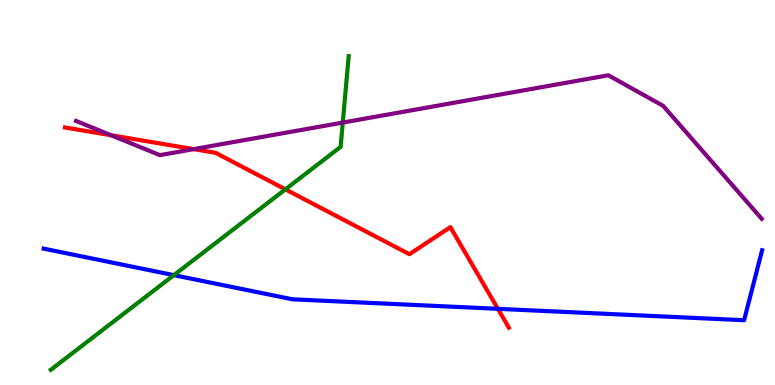[{'lines': ['blue', 'red'], 'intersections': [{'x': 6.42, 'y': 1.98}]}, {'lines': ['green', 'red'], 'intersections': [{'x': 3.68, 'y': 5.08}]}, {'lines': ['purple', 'red'], 'intersections': [{'x': 1.43, 'y': 6.49}, {'x': 2.5, 'y': 6.13}]}, {'lines': ['blue', 'green'], 'intersections': [{'x': 2.24, 'y': 2.85}]}, {'lines': ['blue', 'purple'], 'intersections': []}, {'lines': ['green', 'purple'], 'intersections': [{'x': 4.42, 'y': 6.82}]}]